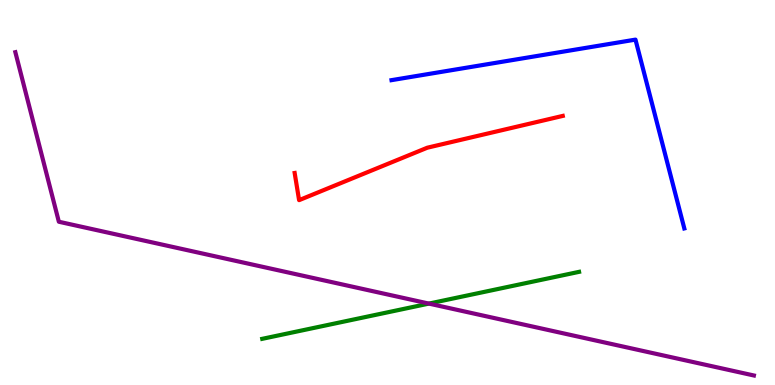[{'lines': ['blue', 'red'], 'intersections': []}, {'lines': ['green', 'red'], 'intersections': []}, {'lines': ['purple', 'red'], 'intersections': []}, {'lines': ['blue', 'green'], 'intersections': []}, {'lines': ['blue', 'purple'], 'intersections': []}, {'lines': ['green', 'purple'], 'intersections': [{'x': 5.53, 'y': 2.11}]}]